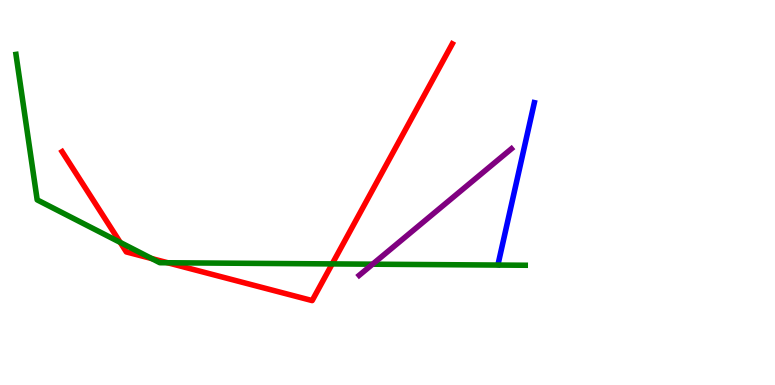[{'lines': ['blue', 'red'], 'intersections': []}, {'lines': ['green', 'red'], 'intersections': [{'x': 1.55, 'y': 3.7}, {'x': 1.96, 'y': 3.28}, {'x': 2.16, 'y': 3.18}, {'x': 4.29, 'y': 3.15}]}, {'lines': ['purple', 'red'], 'intersections': []}, {'lines': ['blue', 'green'], 'intersections': []}, {'lines': ['blue', 'purple'], 'intersections': []}, {'lines': ['green', 'purple'], 'intersections': [{'x': 4.81, 'y': 3.14}]}]